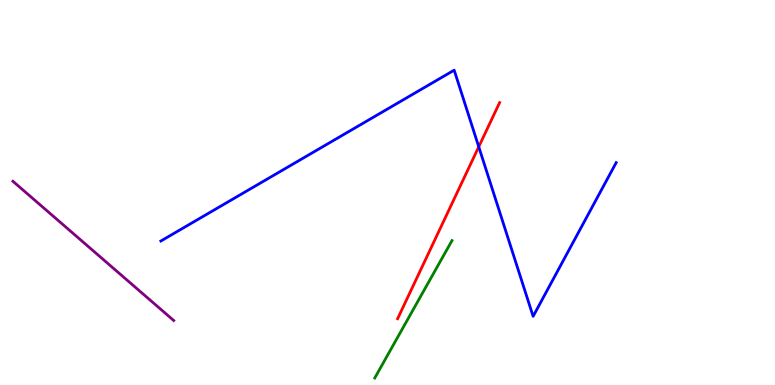[{'lines': ['blue', 'red'], 'intersections': [{'x': 6.18, 'y': 6.19}]}, {'lines': ['green', 'red'], 'intersections': []}, {'lines': ['purple', 'red'], 'intersections': []}, {'lines': ['blue', 'green'], 'intersections': []}, {'lines': ['blue', 'purple'], 'intersections': []}, {'lines': ['green', 'purple'], 'intersections': []}]